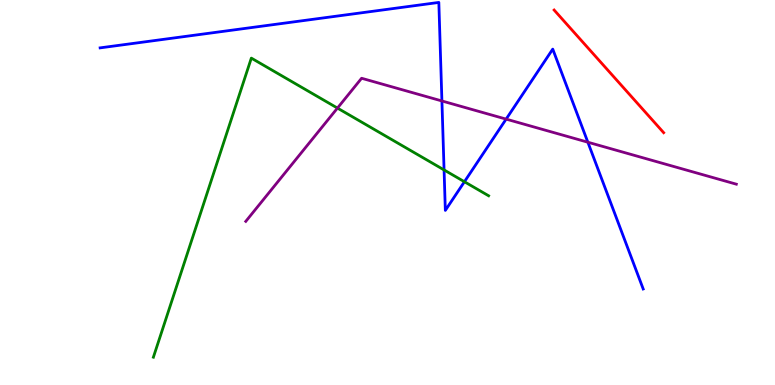[{'lines': ['blue', 'red'], 'intersections': []}, {'lines': ['green', 'red'], 'intersections': []}, {'lines': ['purple', 'red'], 'intersections': []}, {'lines': ['blue', 'green'], 'intersections': [{'x': 5.73, 'y': 5.59}, {'x': 5.99, 'y': 5.28}]}, {'lines': ['blue', 'purple'], 'intersections': [{'x': 5.7, 'y': 7.38}, {'x': 6.53, 'y': 6.91}, {'x': 7.59, 'y': 6.31}]}, {'lines': ['green', 'purple'], 'intersections': [{'x': 4.35, 'y': 7.19}]}]